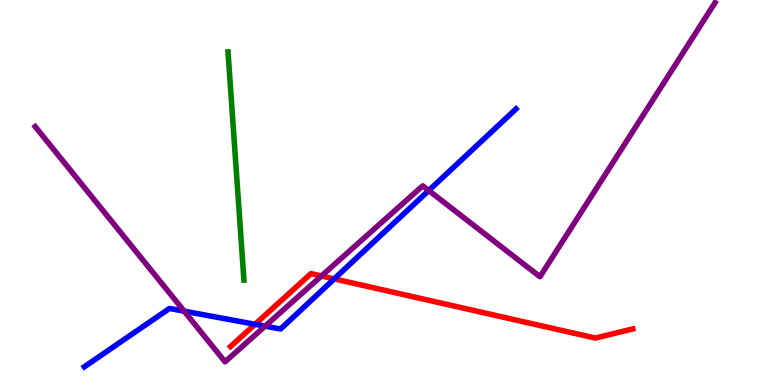[{'lines': ['blue', 'red'], 'intersections': [{'x': 3.29, 'y': 1.58}, {'x': 4.31, 'y': 2.76}]}, {'lines': ['green', 'red'], 'intersections': []}, {'lines': ['purple', 'red'], 'intersections': [{'x': 4.15, 'y': 2.83}]}, {'lines': ['blue', 'green'], 'intersections': []}, {'lines': ['blue', 'purple'], 'intersections': [{'x': 2.38, 'y': 1.92}, {'x': 3.42, 'y': 1.53}, {'x': 5.53, 'y': 5.05}]}, {'lines': ['green', 'purple'], 'intersections': []}]